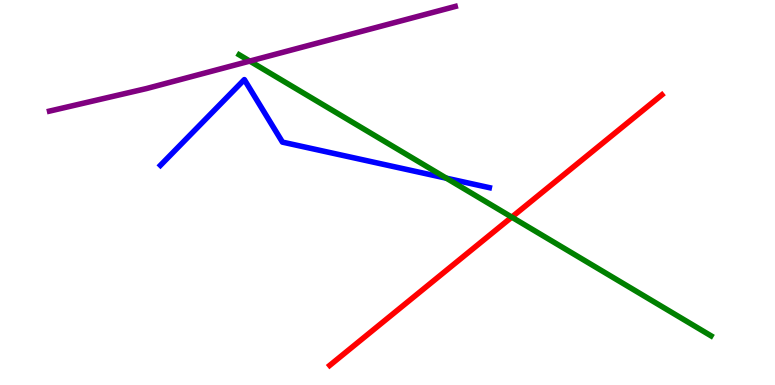[{'lines': ['blue', 'red'], 'intersections': []}, {'lines': ['green', 'red'], 'intersections': [{'x': 6.6, 'y': 4.36}]}, {'lines': ['purple', 'red'], 'intersections': []}, {'lines': ['blue', 'green'], 'intersections': [{'x': 5.76, 'y': 5.37}]}, {'lines': ['blue', 'purple'], 'intersections': []}, {'lines': ['green', 'purple'], 'intersections': [{'x': 3.22, 'y': 8.41}]}]